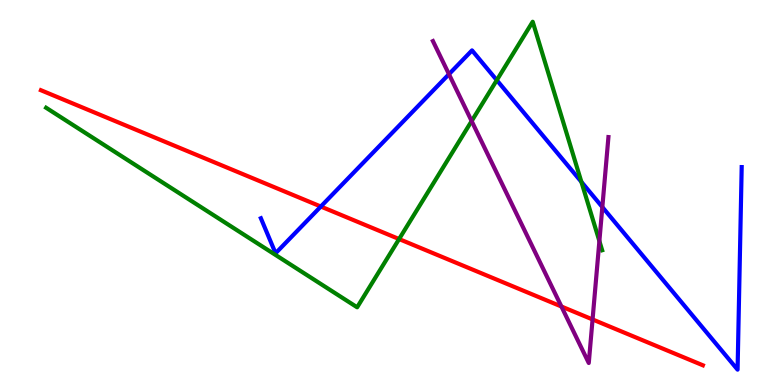[{'lines': ['blue', 'red'], 'intersections': [{'x': 4.14, 'y': 4.64}]}, {'lines': ['green', 'red'], 'intersections': [{'x': 5.15, 'y': 3.79}]}, {'lines': ['purple', 'red'], 'intersections': [{'x': 7.24, 'y': 2.04}, {'x': 7.65, 'y': 1.7}]}, {'lines': ['blue', 'green'], 'intersections': [{'x': 6.41, 'y': 7.92}, {'x': 7.5, 'y': 5.28}]}, {'lines': ['blue', 'purple'], 'intersections': [{'x': 5.79, 'y': 8.07}, {'x': 7.77, 'y': 4.62}]}, {'lines': ['green', 'purple'], 'intersections': [{'x': 6.09, 'y': 6.86}, {'x': 7.73, 'y': 3.74}]}]